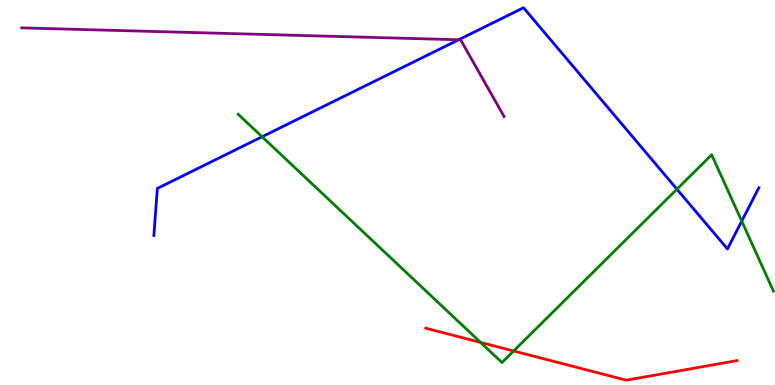[{'lines': ['blue', 'red'], 'intersections': []}, {'lines': ['green', 'red'], 'intersections': [{'x': 6.2, 'y': 1.11}, {'x': 6.63, 'y': 0.883}]}, {'lines': ['purple', 'red'], 'intersections': []}, {'lines': ['blue', 'green'], 'intersections': [{'x': 3.38, 'y': 6.45}, {'x': 8.73, 'y': 5.09}, {'x': 9.57, 'y': 4.26}]}, {'lines': ['blue', 'purple'], 'intersections': [{'x': 5.92, 'y': 8.97}]}, {'lines': ['green', 'purple'], 'intersections': []}]